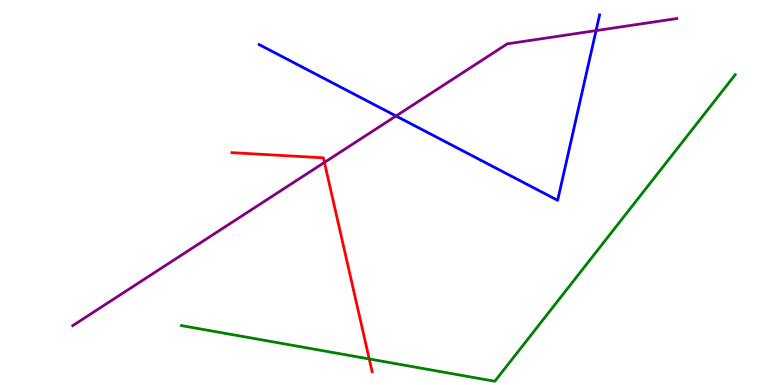[{'lines': ['blue', 'red'], 'intersections': []}, {'lines': ['green', 'red'], 'intersections': [{'x': 4.76, 'y': 0.676}]}, {'lines': ['purple', 'red'], 'intersections': [{'x': 4.19, 'y': 5.78}]}, {'lines': ['blue', 'green'], 'intersections': []}, {'lines': ['blue', 'purple'], 'intersections': [{'x': 5.11, 'y': 6.99}, {'x': 7.69, 'y': 9.21}]}, {'lines': ['green', 'purple'], 'intersections': []}]